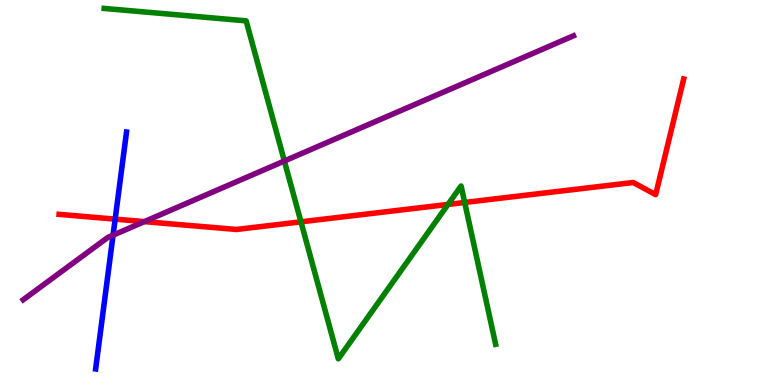[{'lines': ['blue', 'red'], 'intersections': [{'x': 1.49, 'y': 4.31}]}, {'lines': ['green', 'red'], 'intersections': [{'x': 3.88, 'y': 4.24}, {'x': 5.78, 'y': 4.69}, {'x': 6.0, 'y': 4.74}]}, {'lines': ['purple', 'red'], 'intersections': [{'x': 1.86, 'y': 4.24}]}, {'lines': ['blue', 'green'], 'intersections': []}, {'lines': ['blue', 'purple'], 'intersections': [{'x': 1.46, 'y': 3.89}]}, {'lines': ['green', 'purple'], 'intersections': [{'x': 3.67, 'y': 5.82}]}]